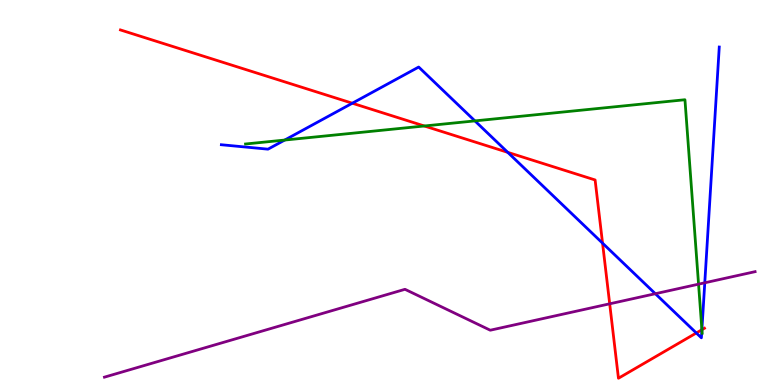[{'lines': ['blue', 'red'], 'intersections': [{'x': 4.55, 'y': 7.32}, {'x': 6.55, 'y': 6.04}, {'x': 7.77, 'y': 3.68}, {'x': 8.98, 'y': 1.35}, {'x': 9.06, 'y': 1.44}]}, {'lines': ['green', 'red'], 'intersections': [{'x': 5.48, 'y': 6.73}, {'x': 9.06, 'y': 1.44}]}, {'lines': ['purple', 'red'], 'intersections': [{'x': 7.87, 'y': 2.11}]}, {'lines': ['blue', 'green'], 'intersections': [{'x': 3.67, 'y': 6.36}, {'x': 6.13, 'y': 6.86}, {'x': 9.06, 'y': 1.44}]}, {'lines': ['blue', 'purple'], 'intersections': [{'x': 8.46, 'y': 2.37}, {'x': 9.09, 'y': 2.65}]}, {'lines': ['green', 'purple'], 'intersections': [{'x': 9.01, 'y': 2.62}]}]